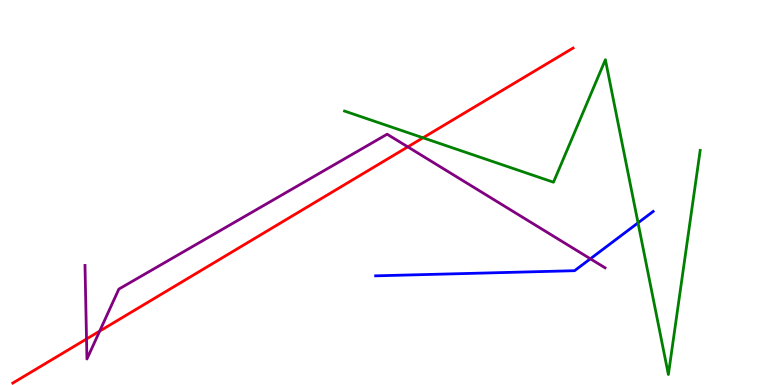[{'lines': ['blue', 'red'], 'intersections': []}, {'lines': ['green', 'red'], 'intersections': [{'x': 5.46, 'y': 6.42}]}, {'lines': ['purple', 'red'], 'intersections': [{'x': 1.12, 'y': 1.2}, {'x': 1.29, 'y': 1.4}, {'x': 5.26, 'y': 6.18}]}, {'lines': ['blue', 'green'], 'intersections': [{'x': 8.23, 'y': 4.21}]}, {'lines': ['blue', 'purple'], 'intersections': [{'x': 7.62, 'y': 3.28}]}, {'lines': ['green', 'purple'], 'intersections': []}]